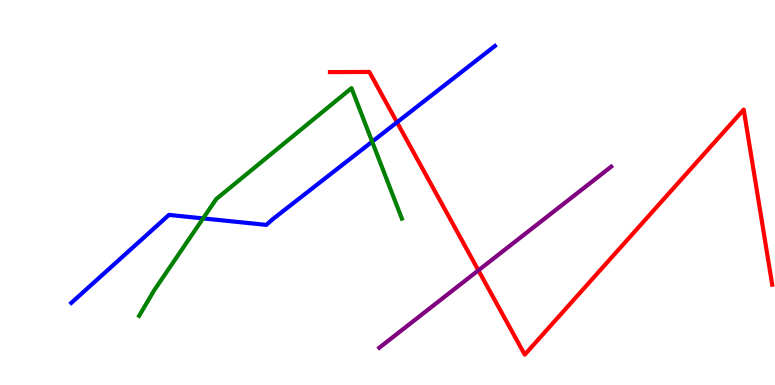[{'lines': ['blue', 'red'], 'intersections': [{'x': 5.12, 'y': 6.82}]}, {'lines': ['green', 'red'], 'intersections': []}, {'lines': ['purple', 'red'], 'intersections': [{'x': 6.17, 'y': 2.98}]}, {'lines': ['blue', 'green'], 'intersections': [{'x': 2.62, 'y': 4.33}, {'x': 4.8, 'y': 6.32}]}, {'lines': ['blue', 'purple'], 'intersections': []}, {'lines': ['green', 'purple'], 'intersections': []}]